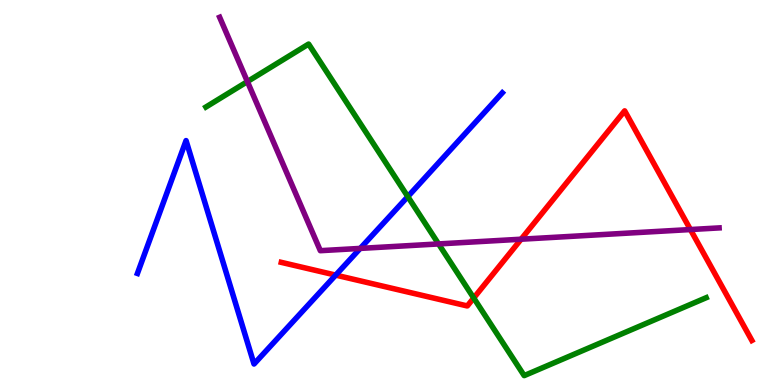[{'lines': ['blue', 'red'], 'intersections': [{'x': 4.33, 'y': 2.85}]}, {'lines': ['green', 'red'], 'intersections': [{'x': 6.11, 'y': 2.26}]}, {'lines': ['purple', 'red'], 'intersections': [{'x': 6.72, 'y': 3.79}, {'x': 8.91, 'y': 4.04}]}, {'lines': ['blue', 'green'], 'intersections': [{'x': 5.26, 'y': 4.89}]}, {'lines': ['blue', 'purple'], 'intersections': [{'x': 4.65, 'y': 3.55}]}, {'lines': ['green', 'purple'], 'intersections': [{'x': 3.19, 'y': 7.88}, {'x': 5.66, 'y': 3.66}]}]